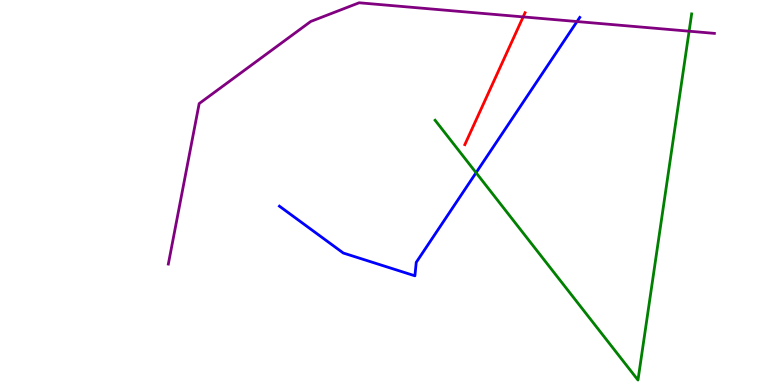[{'lines': ['blue', 'red'], 'intersections': []}, {'lines': ['green', 'red'], 'intersections': []}, {'lines': ['purple', 'red'], 'intersections': [{'x': 6.75, 'y': 9.56}]}, {'lines': ['blue', 'green'], 'intersections': [{'x': 6.14, 'y': 5.51}]}, {'lines': ['blue', 'purple'], 'intersections': [{'x': 7.45, 'y': 9.44}]}, {'lines': ['green', 'purple'], 'intersections': [{'x': 8.89, 'y': 9.19}]}]